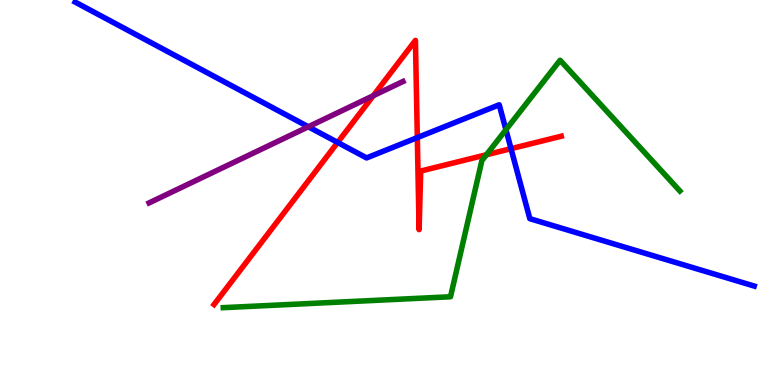[{'lines': ['blue', 'red'], 'intersections': [{'x': 4.36, 'y': 6.3}, {'x': 5.38, 'y': 6.43}, {'x': 6.59, 'y': 6.14}]}, {'lines': ['green', 'red'], 'intersections': [{'x': 6.28, 'y': 5.98}]}, {'lines': ['purple', 'red'], 'intersections': [{'x': 4.82, 'y': 7.51}]}, {'lines': ['blue', 'green'], 'intersections': [{'x': 6.53, 'y': 6.63}]}, {'lines': ['blue', 'purple'], 'intersections': [{'x': 3.98, 'y': 6.71}]}, {'lines': ['green', 'purple'], 'intersections': []}]